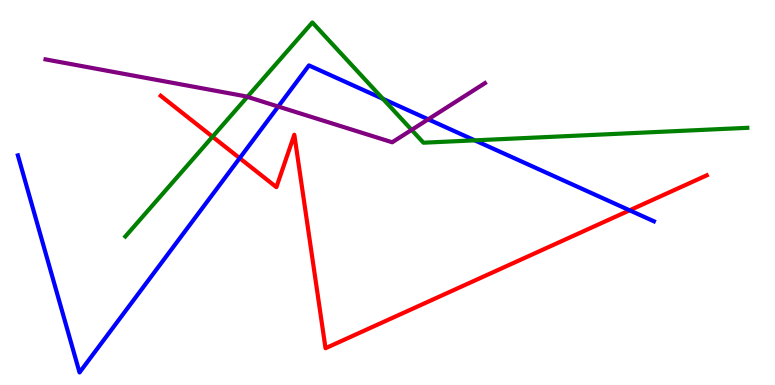[{'lines': ['blue', 'red'], 'intersections': [{'x': 3.09, 'y': 5.89}, {'x': 8.12, 'y': 4.54}]}, {'lines': ['green', 'red'], 'intersections': [{'x': 2.74, 'y': 6.45}]}, {'lines': ['purple', 'red'], 'intersections': []}, {'lines': ['blue', 'green'], 'intersections': [{'x': 4.94, 'y': 7.43}, {'x': 6.13, 'y': 6.35}]}, {'lines': ['blue', 'purple'], 'intersections': [{'x': 3.59, 'y': 7.23}, {'x': 5.53, 'y': 6.9}]}, {'lines': ['green', 'purple'], 'intersections': [{'x': 3.19, 'y': 7.48}, {'x': 5.31, 'y': 6.63}]}]